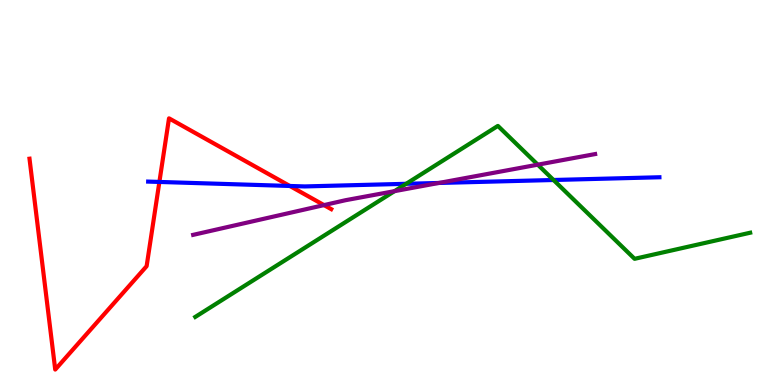[{'lines': ['blue', 'red'], 'intersections': [{'x': 2.06, 'y': 5.27}, {'x': 3.74, 'y': 5.17}]}, {'lines': ['green', 'red'], 'intersections': []}, {'lines': ['purple', 'red'], 'intersections': [{'x': 4.18, 'y': 4.67}]}, {'lines': ['blue', 'green'], 'intersections': [{'x': 5.24, 'y': 5.23}, {'x': 7.14, 'y': 5.32}]}, {'lines': ['blue', 'purple'], 'intersections': [{'x': 5.66, 'y': 5.25}]}, {'lines': ['green', 'purple'], 'intersections': [{'x': 5.09, 'y': 5.04}, {'x': 6.94, 'y': 5.72}]}]